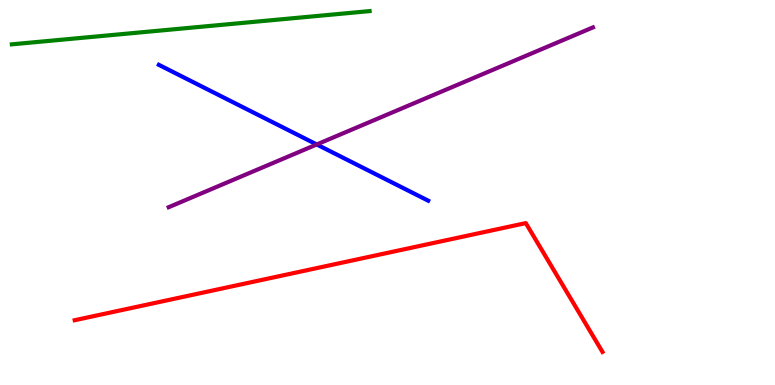[{'lines': ['blue', 'red'], 'intersections': []}, {'lines': ['green', 'red'], 'intersections': []}, {'lines': ['purple', 'red'], 'intersections': []}, {'lines': ['blue', 'green'], 'intersections': []}, {'lines': ['blue', 'purple'], 'intersections': [{'x': 4.09, 'y': 6.25}]}, {'lines': ['green', 'purple'], 'intersections': []}]